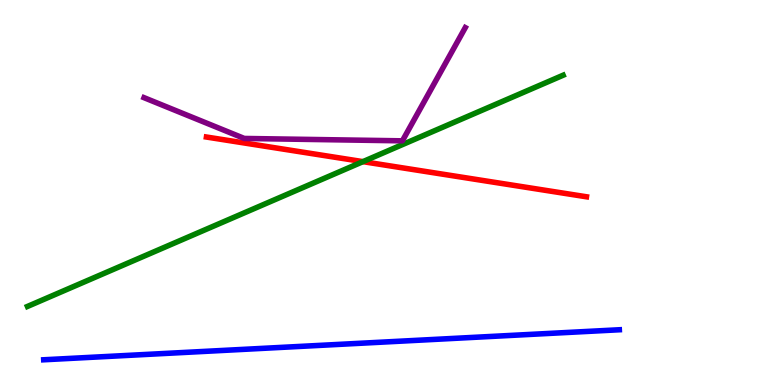[{'lines': ['blue', 'red'], 'intersections': []}, {'lines': ['green', 'red'], 'intersections': [{'x': 4.68, 'y': 5.8}]}, {'lines': ['purple', 'red'], 'intersections': []}, {'lines': ['blue', 'green'], 'intersections': []}, {'lines': ['blue', 'purple'], 'intersections': []}, {'lines': ['green', 'purple'], 'intersections': []}]